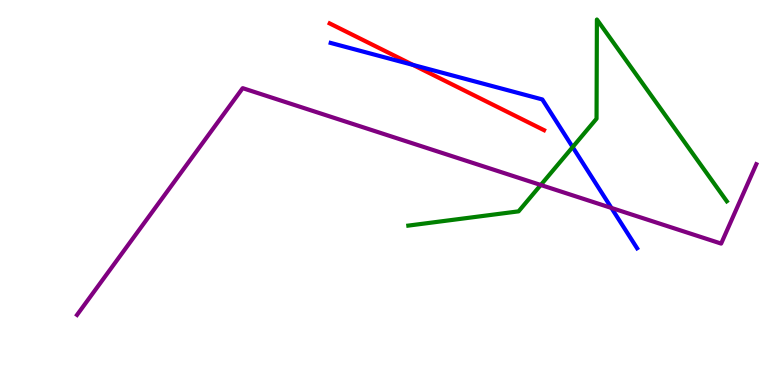[{'lines': ['blue', 'red'], 'intersections': [{'x': 5.33, 'y': 8.31}]}, {'lines': ['green', 'red'], 'intersections': []}, {'lines': ['purple', 'red'], 'intersections': []}, {'lines': ['blue', 'green'], 'intersections': [{'x': 7.39, 'y': 6.18}]}, {'lines': ['blue', 'purple'], 'intersections': [{'x': 7.89, 'y': 4.6}]}, {'lines': ['green', 'purple'], 'intersections': [{'x': 6.98, 'y': 5.2}]}]